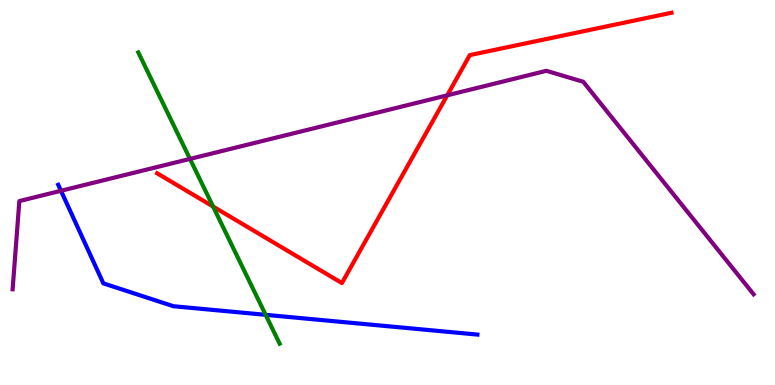[{'lines': ['blue', 'red'], 'intersections': []}, {'lines': ['green', 'red'], 'intersections': [{'x': 2.75, 'y': 4.64}]}, {'lines': ['purple', 'red'], 'intersections': [{'x': 5.77, 'y': 7.52}]}, {'lines': ['blue', 'green'], 'intersections': [{'x': 3.43, 'y': 1.82}]}, {'lines': ['blue', 'purple'], 'intersections': [{'x': 0.787, 'y': 5.04}]}, {'lines': ['green', 'purple'], 'intersections': [{'x': 2.45, 'y': 5.87}]}]